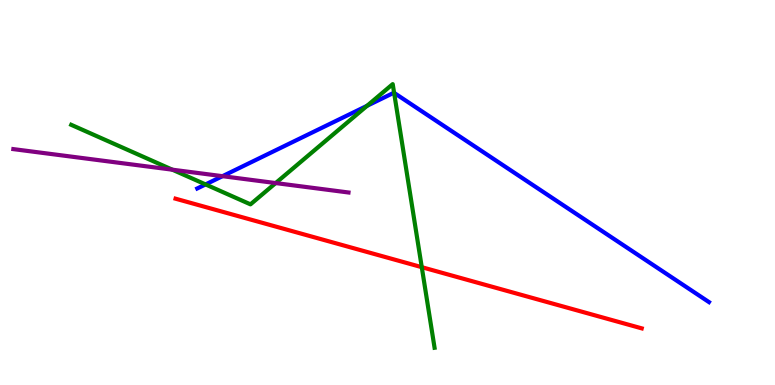[{'lines': ['blue', 'red'], 'intersections': []}, {'lines': ['green', 'red'], 'intersections': [{'x': 5.44, 'y': 3.06}]}, {'lines': ['purple', 'red'], 'intersections': []}, {'lines': ['blue', 'green'], 'intersections': [{'x': 2.65, 'y': 5.21}, {'x': 4.74, 'y': 7.25}, {'x': 5.09, 'y': 7.59}]}, {'lines': ['blue', 'purple'], 'intersections': [{'x': 2.87, 'y': 5.42}]}, {'lines': ['green', 'purple'], 'intersections': [{'x': 2.22, 'y': 5.59}, {'x': 3.56, 'y': 5.25}]}]